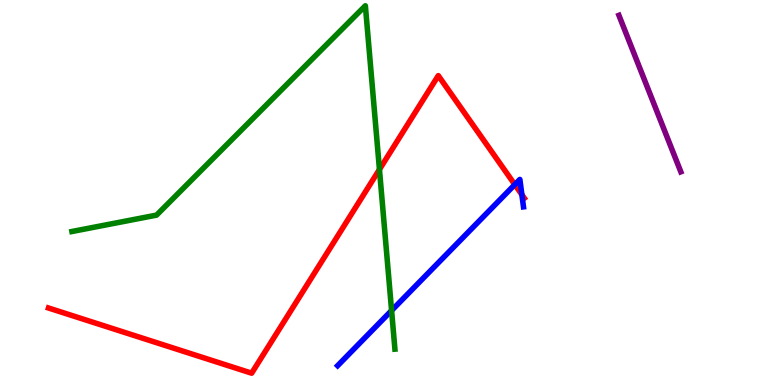[{'lines': ['blue', 'red'], 'intersections': [{'x': 6.64, 'y': 5.21}, {'x': 6.73, 'y': 4.94}]}, {'lines': ['green', 'red'], 'intersections': [{'x': 4.9, 'y': 5.6}]}, {'lines': ['purple', 'red'], 'intersections': []}, {'lines': ['blue', 'green'], 'intersections': [{'x': 5.05, 'y': 1.93}]}, {'lines': ['blue', 'purple'], 'intersections': []}, {'lines': ['green', 'purple'], 'intersections': []}]